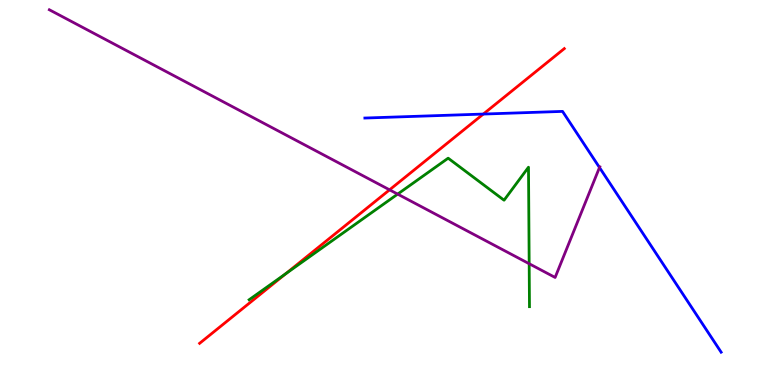[{'lines': ['blue', 'red'], 'intersections': [{'x': 6.24, 'y': 7.04}]}, {'lines': ['green', 'red'], 'intersections': [{'x': 3.69, 'y': 2.89}]}, {'lines': ['purple', 'red'], 'intersections': [{'x': 5.03, 'y': 5.07}]}, {'lines': ['blue', 'green'], 'intersections': []}, {'lines': ['blue', 'purple'], 'intersections': [{'x': 7.74, 'y': 5.65}]}, {'lines': ['green', 'purple'], 'intersections': [{'x': 5.13, 'y': 4.96}, {'x': 6.83, 'y': 3.15}]}]